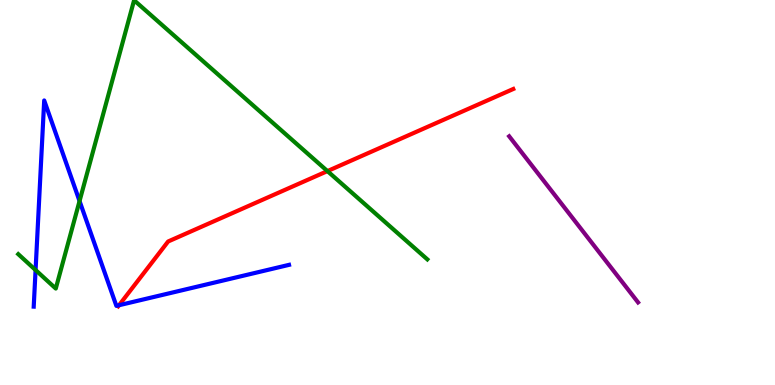[{'lines': ['blue', 'red'], 'intersections': [{'x': 1.54, 'y': 2.07}]}, {'lines': ['green', 'red'], 'intersections': [{'x': 4.23, 'y': 5.56}]}, {'lines': ['purple', 'red'], 'intersections': []}, {'lines': ['blue', 'green'], 'intersections': [{'x': 0.459, 'y': 2.99}, {'x': 1.03, 'y': 4.78}]}, {'lines': ['blue', 'purple'], 'intersections': []}, {'lines': ['green', 'purple'], 'intersections': []}]